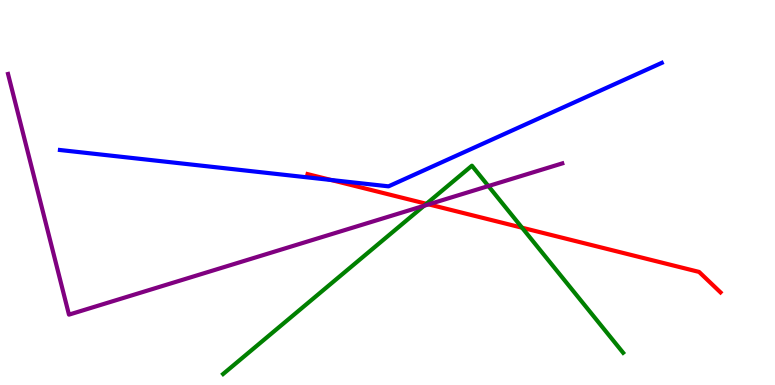[{'lines': ['blue', 'red'], 'intersections': [{'x': 4.27, 'y': 5.32}]}, {'lines': ['green', 'red'], 'intersections': [{'x': 5.5, 'y': 4.71}, {'x': 6.74, 'y': 4.09}]}, {'lines': ['purple', 'red'], 'intersections': [{'x': 5.53, 'y': 4.69}]}, {'lines': ['blue', 'green'], 'intersections': []}, {'lines': ['blue', 'purple'], 'intersections': []}, {'lines': ['green', 'purple'], 'intersections': [{'x': 5.47, 'y': 4.66}, {'x': 6.3, 'y': 5.17}]}]